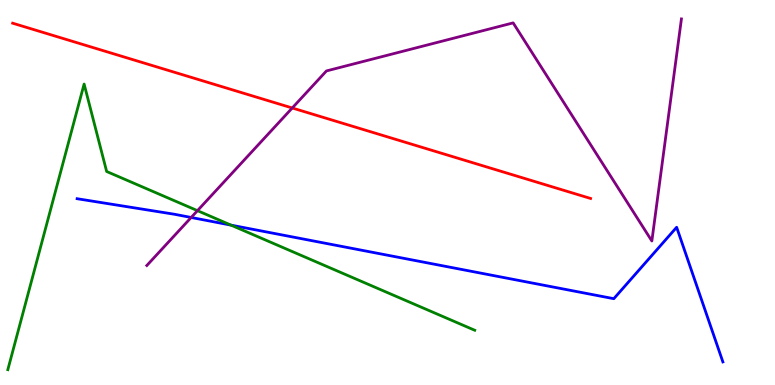[{'lines': ['blue', 'red'], 'intersections': []}, {'lines': ['green', 'red'], 'intersections': []}, {'lines': ['purple', 'red'], 'intersections': [{'x': 3.77, 'y': 7.2}]}, {'lines': ['blue', 'green'], 'intersections': [{'x': 2.98, 'y': 4.15}]}, {'lines': ['blue', 'purple'], 'intersections': [{'x': 2.47, 'y': 4.35}]}, {'lines': ['green', 'purple'], 'intersections': [{'x': 2.55, 'y': 4.53}]}]